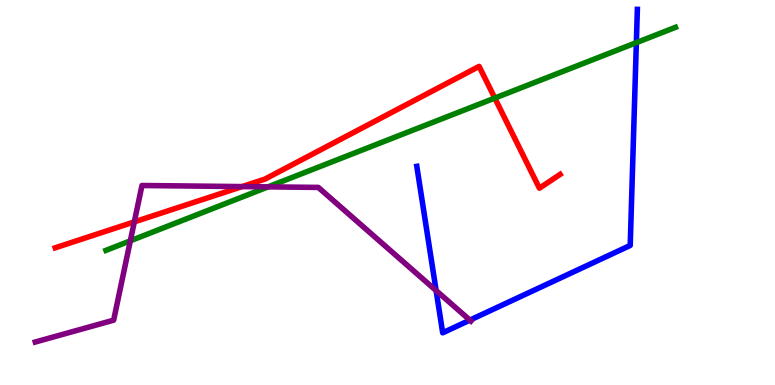[{'lines': ['blue', 'red'], 'intersections': []}, {'lines': ['green', 'red'], 'intersections': [{'x': 6.38, 'y': 7.45}]}, {'lines': ['purple', 'red'], 'intersections': [{'x': 1.73, 'y': 4.24}, {'x': 3.12, 'y': 5.15}]}, {'lines': ['blue', 'green'], 'intersections': [{'x': 8.21, 'y': 8.89}]}, {'lines': ['blue', 'purple'], 'intersections': [{'x': 5.63, 'y': 2.45}, {'x': 6.06, 'y': 1.68}]}, {'lines': ['green', 'purple'], 'intersections': [{'x': 1.68, 'y': 3.74}, {'x': 3.46, 'y': 5.15}]}]